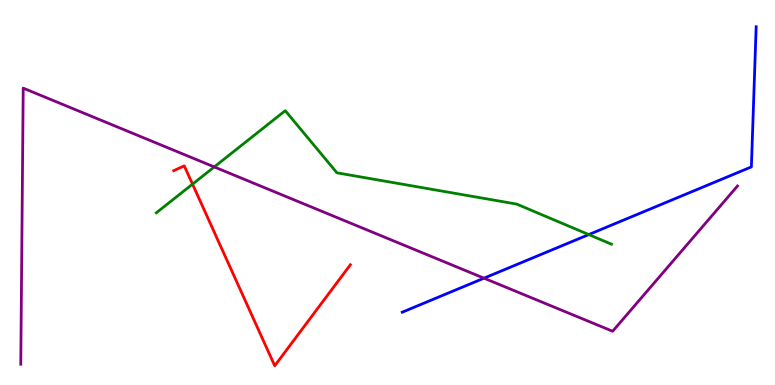[{'lines': ['blue', 'red'], 'intersections': []}, {'lines': ['green', 'red'], 'intersections': [{'x': 2.48, 'y': 5.22}]}, {'lines': ['purple', 'red'], 'intersections': []}, {'lines': ['blue', 'green'], 'intersections': [{'x': 7.6, 'y': 3.91}]}, {'lines': ['blue', 'purple'], 'intersections': [{'x': 6.24, 'y': 2.77}]}, {'lines': ['green', 'purple'], 'intersections': [{'x': 2.76, 'y': 5.66}]}]